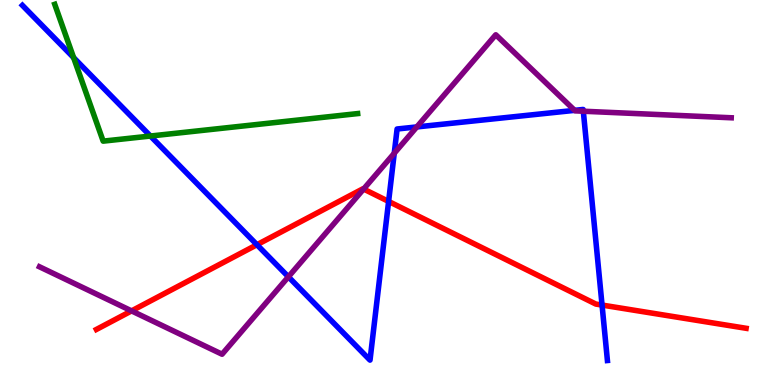[{'lines': ['blue', 'red'], 'intersections': [{'x': 3.32, 'y': 3.64}, {'x': 5.01, 'y': 4.77}, {'x': 7.77, 'y': 2.08}]}, {'lines': ['green', 'red'], 'intersections': []}, {'lines': ['purple', 'red'], 'intersections': [{'x': 1.7, 'y': 1.92}, {'x': 4.69, 'y': 5.09}]}, {'lines': ['blue', 'green'], 'intersections': [{'x': 0.95, 'y': 8.5}, {'x': 1.94, 'y': 6.47}]}, {'lines': ['blue', 'purple'], 'intersections': [{'x': 3.72, 'y': 2.81}, {'x': 5.09, 'y': 6.02}, {'x': 5.38, 'y': 6.7}, {'x': 7.41, 'y': 7.13}, {'x': 7.53, 'y': 7.11}]}, {'lines': ['green', 'purple'], 'intersections': []}]